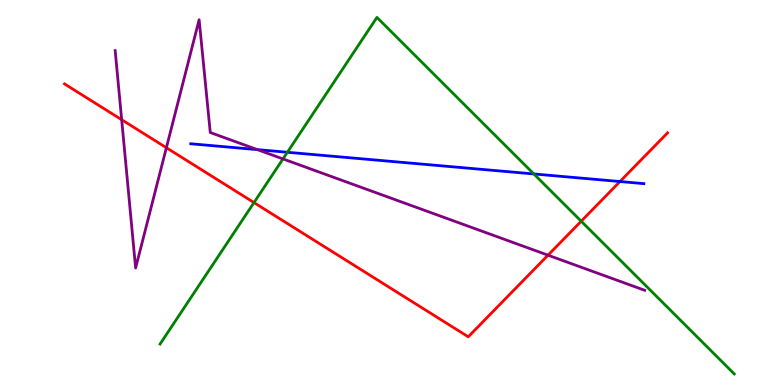[{'lines': ['blue', 'red'], 'intersections': [{'x': 8.0, 'y': 5.28}]}, {'lines': ['green', 'red'], 'intersections': [{'x': 3.28, 'y': 4.74}, {'x': 7.5, 'y': 4.25}]}, {'lines': ['purple', 'red'], 'intersections': [{'x': 1.57, 'y': 6.89}, {'x': 2.15, 'y': 6.16}, {'x': 7.07, 'y': 3.37}]}, {'lines': ['blue', 'green'], 'intersections': [{'x': 3.71, 'y': 6.05}, {'x': 6.89, 'y': 5.48}]}, {'lines': ['blue', 'purple'], 'intersections': [{'x': 3.32, 'y': 6.11}]}, {'lines': ['green', 'purple'], 'intersections': [{'x': 3.65, 'y': 5.87}]}]